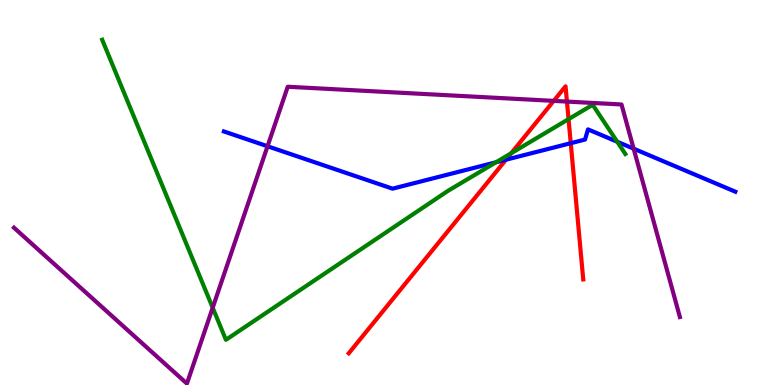[{'lines': ['blue', 'red'], 'intersections': [{'x': 6.53, 'y': 5.85}, {'x': 7.36, 'y': 6.28}]}, {'lines': ['green', 'red'], 'intersections': [{'x': 6.6, 'y': 6.02}, {'x': 7.34, 'y': 6.91}]}, {'lines': ['purple', 'red'], 'intersections': [{'x': 7.14, 'y': 7.38}, {'x': 7.32, 'y': 7.36}]}, {'lines': ['blue', 'green'], 'intersections': [{'x': 6.4, 'y': 5.79}, {'x': 7.96, 'y': 6.32}]}, {'lines': ['blue', 'purple'], 'intersections': [{'x': 3.45, 'y': 6.2}, {'x': 8.18, 'y': 6.14}]}, {'lines': ['green', 'purple'], 'intersections': [{'x': 2.74, 'y': 2.01}]}]